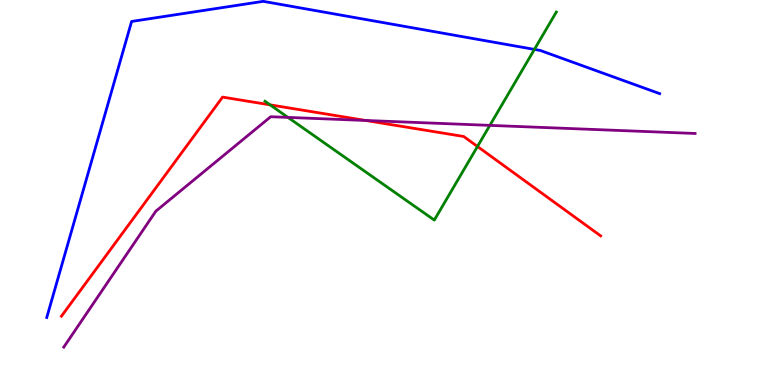[{'lines': ['blue', 'red'], 'intersections': []}, {'lines': ['green', 'red'], 'intersections': [{'x': 3.48, 'y': 7.28}, {'x': 6.16, 'y': 6.2}]}, {'lines': ['purple', 'red'], 'intersections': [{'x': 4.72, 'y': 6.87}]}, {'lines': ['blue', 'green'], 'intersections': [{'x': 6.9, 'y': 8.72}]}, {'lines': ['blue', 'purple'], 'intersections': []}, {'lines': ['green', 'purple'], 'intersections': [{'x': 3.72, 'y': 6.95}, {'x': 6.32, 'y': 6.74}]}]